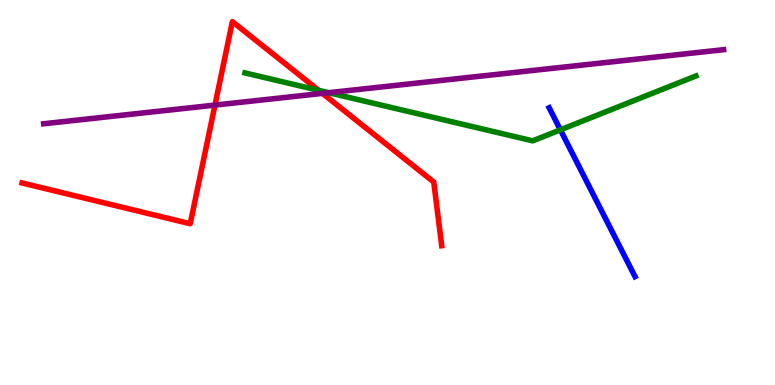[{'lines': ['blue', 'red'], 'intersections': []}, {'lines': ['green', 'red'], 'intersections': [{'x': 4.11, 'y': 7.65}]}, {'lines': ['purple', 'red'], 'intersections': [{'x': 2.77, 'y': 7.27}, {'x': 4.16, 'y': 7.57}]}, {'lines': ['blue', 'green'], 'intersections': [{'x': 7.23, 'y': 6.63}]}, {'lines': ['blue', 'purple'], 'intersections': []}, {'lines': ['green', 'purple'], 'intersections': [{'x': 4.24, 'y': 7.59}]}]